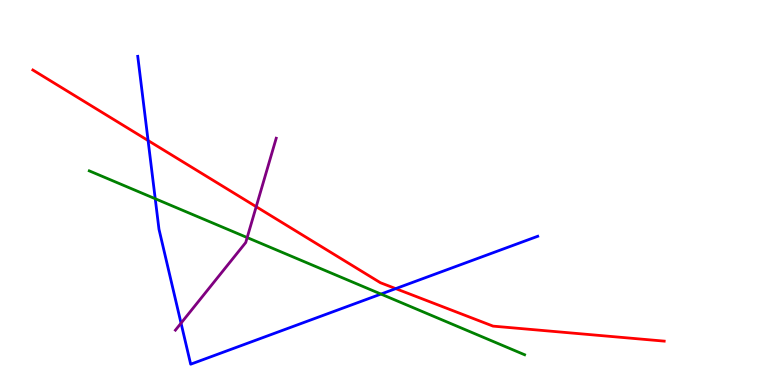[{'lines': ['blue', 'red'], 'intersections': [{'x': 1.91, 'y': 6.35}, {'x': 5.11, 'y': 2.5}]}, {'lines': ['green', 'red'], 'intersections': []}, {'lines': ['purple', 'red'], 'intersections': [{'x': 3.31, 'y': 4.63}]}, {'lines': ['blue', 'green'], 'intersections': [{'x': 2.0, 'y': 4.84}, {'x': 4.92, 'y': 2.36}]}, {'lines': ['blue', 'purple'], 'intersections': [{'x': 2.34, 'y': 1.61}]}, {'lines': ['green', 'purple'], 'intersections': [{'x': 3.19, 'y': 3.83}]}]